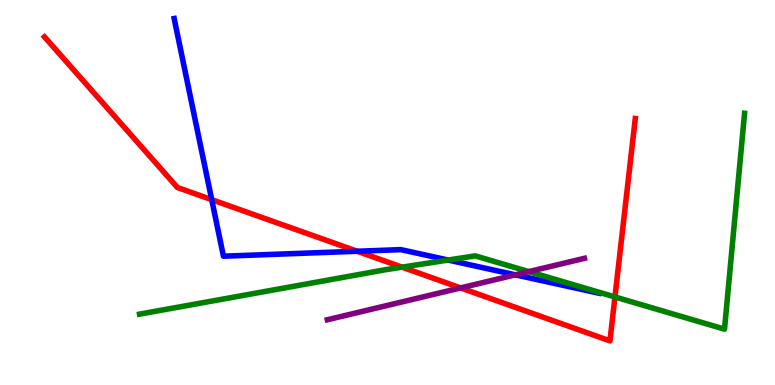[{'lines': ['blue', 'red'], 'intersections': [{'x': 2.73, 'y': 4.81}, {'x': 4.61, 'y': 3.47}]}, {'lines': ['green', 'red'], 'intersections': [{'x': 5.19, 'y': 3.06}, {'x': 7.93, 'y': 2.29}]}, {'lines': ['purple', 'red'], 'intersections': [{'x': 5.94, 'y': 2.52}]}, {'lines': ['blue', 'green'], 'intersections': [{'x': 5.78, 'y': 3.25}]}, {'lines': ['blue', 'purple'], 'intersections': [{'x': 6.65, 'y': 2.86}]}, {'lines': ['green', 'purple'], 'intersections': [{'x': 6.82, 'y': 2.94}]}]